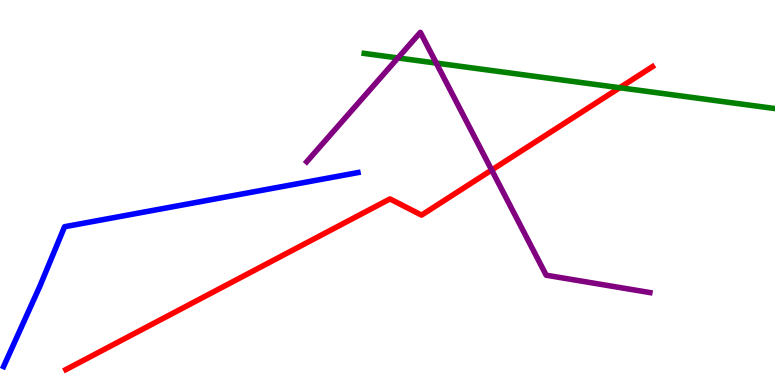[{'lines': ['blue', 'red'], 'intersections': []}, {'lines': ['green', 'red'], 'intersections': [{'x': 8.0, 'y': 7.72}]}, {'lines': ['purple', 'red'], 'intersections': [{'x': 6.34, 'y': 5.58}]}, {'lines': ['blue', 'green'], 'intersections': []}, {'lines': ['blue', 'purple'], 'intersections': []}, {'lines': ['green', 'purple'], 'intersections': [{'x': 5.13, 'y': 8.49}, {'x': 5.63, 'y': 8.36}]}]